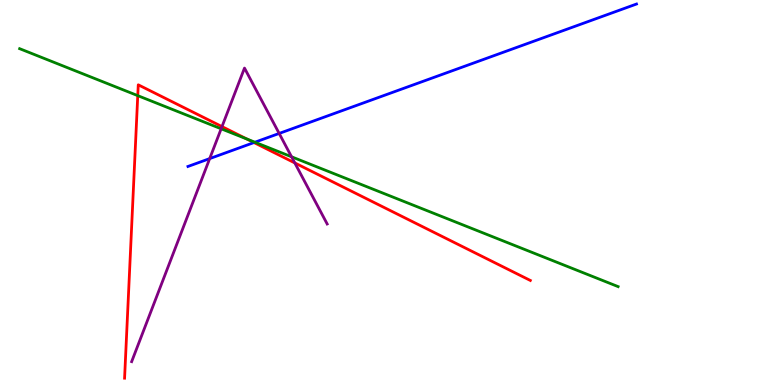[{'lines': ['blue', 'red'], 'intersections': [{'x': 3.28, 'y': 6.3}]}, {'lines': ['green', 'red'], 'intersections': [{'x': 1.78, 'y': 7.52}, {'x': 3.19, 'y': 6.39}]}, {'lines': ['purple', 'red'], 'intersections': [{'x': 2.86, 'y': 6.71}, {'x': 3.8, 'y': 5.77}]}, {'lines': ['blue', 'green'], 'intersections': [{'x': 3.29, 'y': 6.31}]}, {'lines': ['blue', 'purple'], 'intersections': [{'x': 2.71, 'y': 5.88}, {'x': 3.6, 'y': 6.53}]}, {'lines': ['green', 'purple'], 'intersections': [{'x': 2.85, 'y': 6.65}, {'x': 3.76, 'y': 5.93}]}]